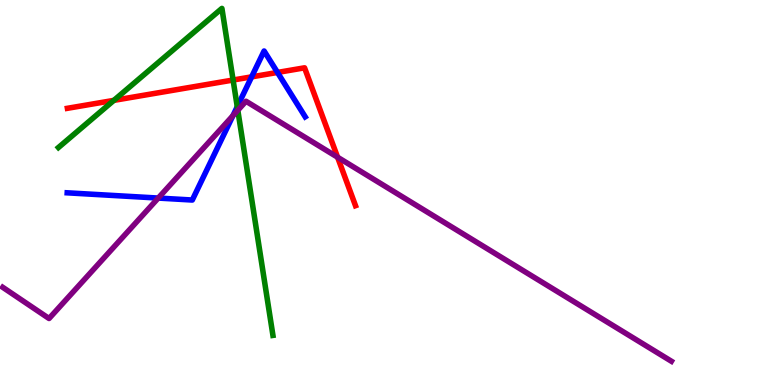[{'lines': ['blue', 'red'], 'intersections': [{'x': 3.25, 'y': 8.0}, {'x': 3.58, 'y': 8.12}]}, {'lines': ['green', 'red'], 'intersections': [{'x': 1.47, 'y': 7.39}, {'x': 3.01, 'y': 7.92}]}, {'lines': ['purple', 'red'], 'intersections': [{'x': 4.36, 'y': 5.92}]}, {'lines': ['blue', 'green'], 'intersections': [{'x': 3.06, 'y': 7.23}]}, {'lines': ['blue', 'purple'], 'intersections': [{'x': 2.04, 'y': 4.86}, {'x': 3.01, 'y': 7.0}]}, {'lines': ['green', 'purple'], 'intersections': [{'x': 3.07, 'y': 7.14}]}]